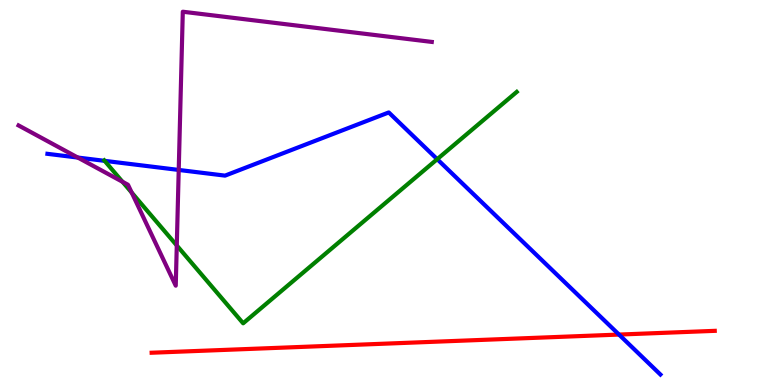[{'lines': ['blue', 'red'], 'intersections': [{'x': 7.99, 'y': 1.31}]}, {'lines': ['green', 'red'], 'intersections': []}, {'lines': ['purple', 'red'], 'intersections': []}, {'lines': ['blue', 'green'], 'intersections': [{'x': 1.35, 'y': 5.82}, {'x': 5.64, 'y': 5.87}]}, {'lines': ['blue', 'purple'], 'intersections': [{'x': 1.0, 'y': 5.91}, {'x': 2.31, 'y': 5.59}]}, {'lines': ['green', 'purple'], 'intersections': [{'x': 1.58, 'y': 5.28}, {'x': 1.7, 'y': 5.0}, {'x': 2.28, 'y': 3.62}]}]